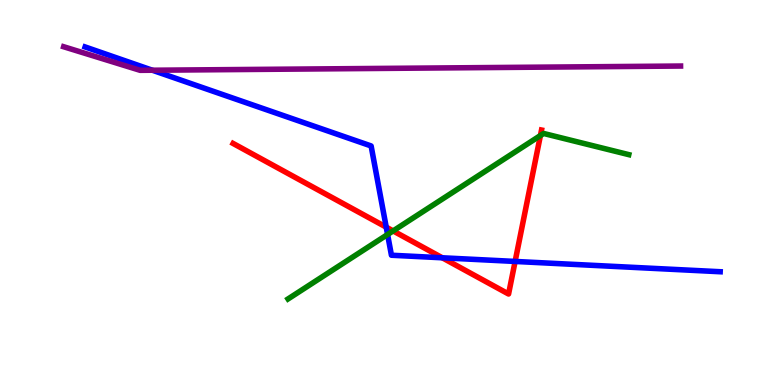[{'lines': ['blue', 'red'], 'intersections': [{'x': 4.98, 'y': 4.1}, {'x': 5.71, 'y': 3.3}, {'x': 6.65, 'y': 3.21}]}, {'lines': ['green', 'red'], 'intersections': [{'x': 5.07, 'y': 4.0}, {'x': 6.97, 'y': 6.48}]}, {'lines': ['purple', 'red'], 'intersections': []}, {'lines': ['blue', 'green'], 'intersections': [{'x': 5.0, 'y': 3.91}]}, {'lines': ['blue', 'purple'], 'intersections': [{'x': 1.97, 'y': 8.18}]}, {'lines': ['green', 'purple'], 'intersections': []}]